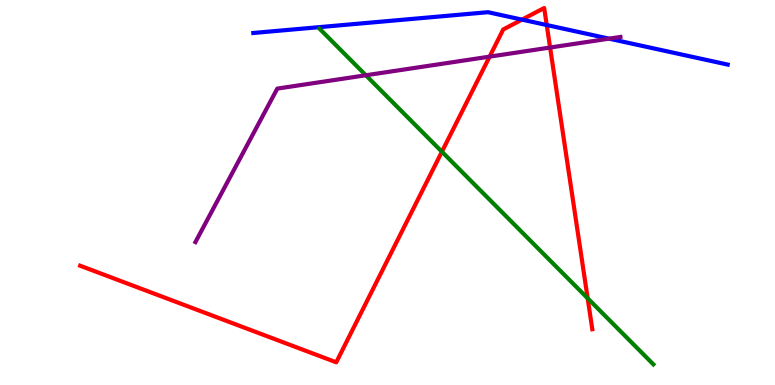[{'lines': ['blue', 'red'], 'intersections': [{'x': 6.74, 'y': 9.49}, {'x': 7.05, 'y': 9.35}]}, {'lines': ['green', 'red'], 'intersections': [{'x': 5.7, 'y': 6.06}, {'x': 7.58, 'y': 2.25}]}, {'lines': ['purple', 'red'], 'intersections': [{'x': 6.32, 'y': 8.53}, {'x': 7.1, 'y': 8.77}]}, {'lines': ['blue', 'green'], 'intersections': []}, {'lines': ['blue', 'purple'], 'intersections': [{'x': 7.86, 'y': 9.0}]}, {'lines': ['green', 'purple'], 'intersections': [{'x': 4.72, 'y': 8.05}]}]